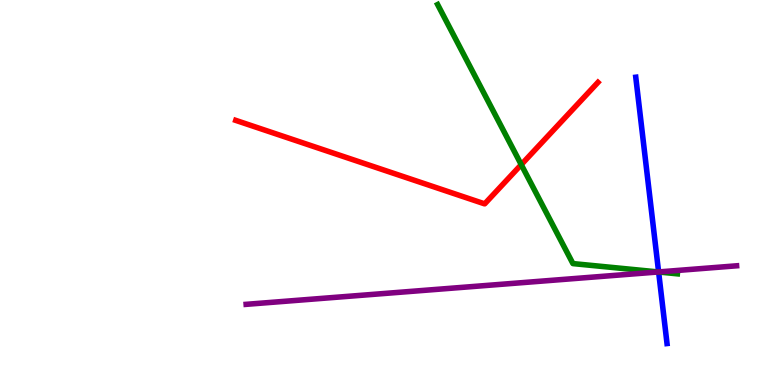[{'lines': ['blue', 'red'], 'intersections': []}, {'lines': ['green', 'red'], 'intersections': [{'x': 6.73, 'y': 5.72}]}, {'lines': ['purple', 'red'], 'intersections': []}, {'lines': ['blue', 'green'], 'intersections': [{'x': 8.5, 'y': 2.94}]}, {'lines': ['blue', 'purple'], 'intersections': [{'x': 8.5, 'y': 2.94}]}, {'lines': ['green', 'purple'], 'intersections': [{'x': 8.49, 'y': 2.94}]}]